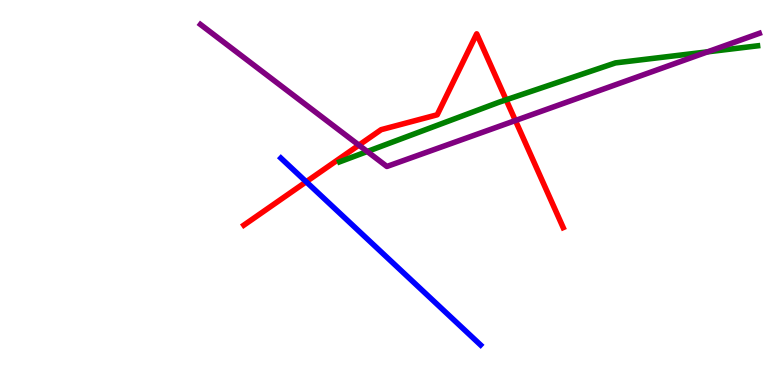[{'lines': ['blue', 'red'], 'intersections': [{'x': 3.95, 'y': 5.28}]}, {'lines': ['green', 'red'], 'intersections': [{'x': 6.53, 'y': 7.41}]}, {'lines': ['purple', 'red'], 'intersections': [{'x': 4.63, 'y': 6.23}, {'x': 6.65, 'y': 6.87}]}, {'lines': ['blue', 'green'], 'intersections': []}, {'lines': ['blue', 'purple'], 'intersections': []}, {'lines': ['green', 'purple'], 'intersections': [{'x': 4.74, 'y': 6.06}, {'x': 9.13, 'y': 8.65}]}]